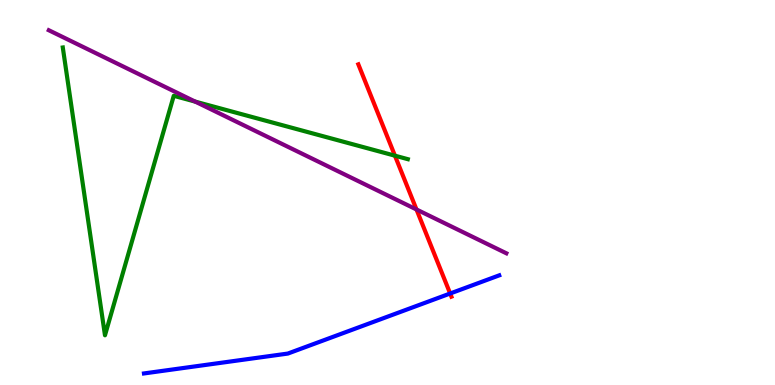[{'lines': ['blue', 'red'], 'intersections': [{'x': 5.81, 'y': 2.38}]}, {'lines': ['green', 'red'], 'intersections': [{'x': 5.1, 'y': 5.96}]}, {'lines': ['purple', 'red'], 'intersections': [{'x': 5.37, 'y': 4.56}]}, {'lines': ['blue', 'green'], 'intersections': []}, {'lines': ['blue', 'purple'], 'intersections': []}, {'lines': ['green', 'purple'], 'intersections': [{'x': 2.52, 'y': 7.36}]}]